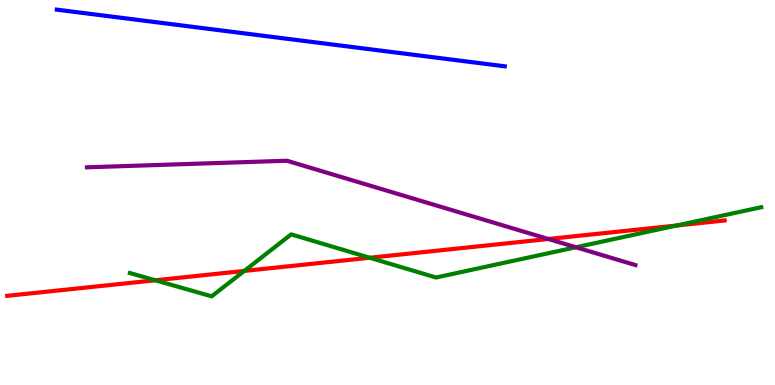[{'lines': ['blue', 'red'], 'intersections': []}, {'lines': ['green', 'red'], 'intersections': [{'x': 2.0, 'y': 2.72}, {'x': 3.15, 'y': 2.96}, {'x': 4.77, 'y': 3.31}, {'x': 8.73, 'y': 4.14}]}, {'lines': ['purple', 'red'], 'intersections': [{'x': 7.07, 'y': 3.79}]}, {'lines': ['blue', 'green'], 'intersections': []}, {'lines': ['blue', 'purple'], 'intersections': []}, {'lines': ['green', 'purple'], 'intersections': [{'x': 7.43, 'y': 3.58}]}]